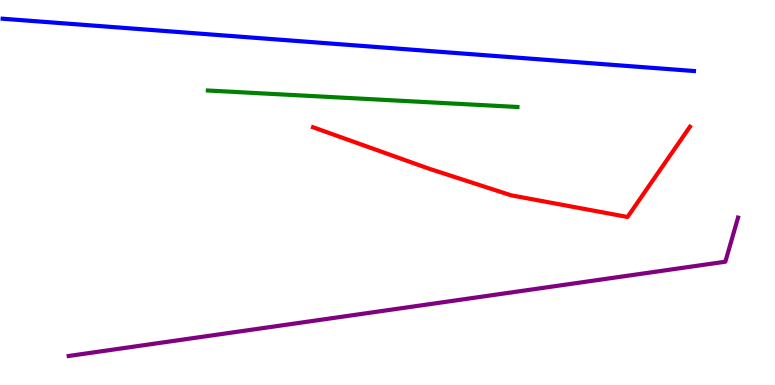[{'lines': ['blue', 'red'], 'intersections': []}, {'lines': ['green', 'red'], 'intersections': []}, {'lines': ['purple', 'red'], 'intersections': []}, {'lines': ['blue', 'green'], 'intersections': []}, {'lines': ['blue', 'purple'], 'intersections': []}, {'lines': ['green', 'purple'], 'intersections': []}]